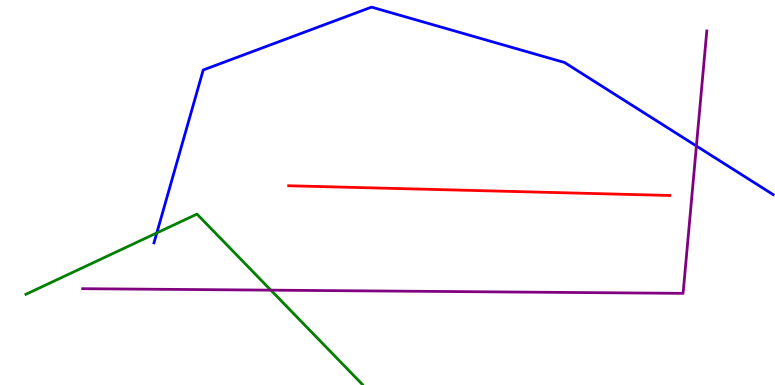[{'lines': ['blue', 'red'], 'intersections': []}, {'lines': ['green', 'red'], 'intersections': []}, {'lines': ['purple', 'red'], 'intersections': []}, {'lines': ['blue', 'green'], 'intersections': [{'x': 2.02, 'y': 3.95}]}, {'lines': ['blue', 'purple'], 'intersections': [{'x': 8.99, 'y': 6.21}]}, {'lines': ['green', 'purple'], 'intersections': [{'x': 3.49, 'y': 2.46}]}]